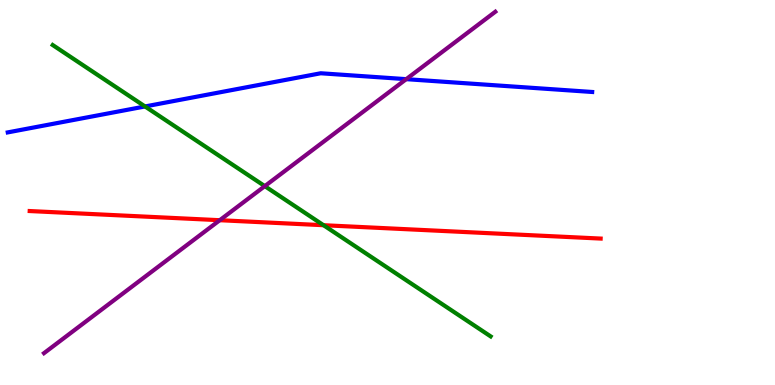[{'lines': ['blue', 'red'], 'intersections': []}, {'lines': ['green', 'red'], 'intersections': [{'x': 4.17, 'y': 4.15}]}, {'lines': ['purple', 'red'], 'intersections': [{'x': 2.84, 'y': 4.28}]}, {'lines': ['blue', 'green'], 'intersections': [{'x': 1.87, 'y': 7.23}]}, {'lines': ['blue', 'purple'], 'intersections': [{'x': 5.24, 'y': 7.94}]}, {'lines': ['green', 'purple'], 'intersections': [{'x': 3.42, 'y': 5.17}]}]